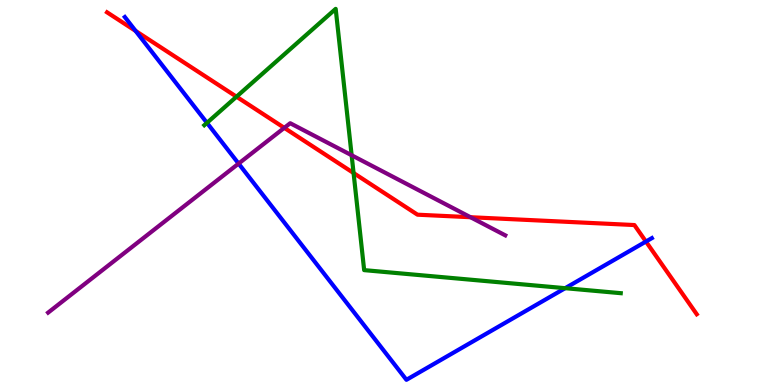[{'lines': ['blue', 'red'], 'intersections': [{'x': 1.75, 'y': 9.2}, {'x': 8.33, 'y': 3.73}]}, {'lines': ['green', 'red'], 'intersections': [{'x': 3.05, 'y': 7.49}, {'x': 4.56, 'y': 5.51}]}, {'lines': ['purple', 'red'], 'intersections': [{'x': 3.67, 'y': 6.68}, {'x': 6.07, 'y': 4.36}]}, {'lines': ['blue', 'green'], 'intersections': [{'x': 2.67, 'y': 6.81}, {'x': 7.29, 'y': 2.51}]}, {'lines': ['blue', 'purple'], 'intersections': [{'x': 3.08, 'y': 5.75}]}, {'lines': ['green', 'purple'], 'intersections': [{'x': 4.54, 'y': 5.97}]}]